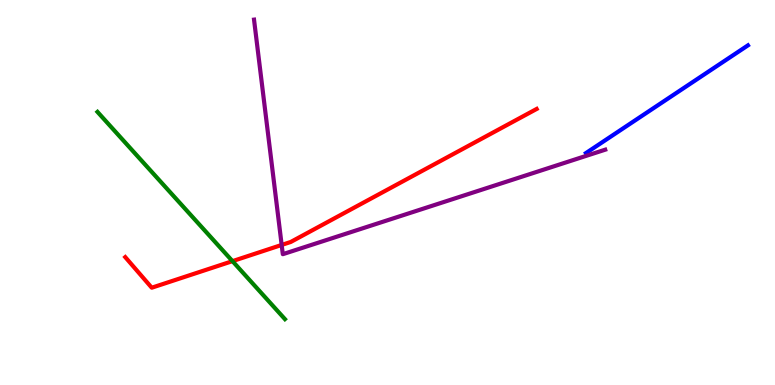[{'lines': ['blue', 'red'], 'intersections': []}, {'lines': ['green', 'red'], 'intersections': [{'x': 3.0, 'y': 3.22}]}, {'lines': ['purple', 'red'], 'intersections': [{'x': 3.63, 'y': 3.64}]}, {'lines': ['blue', 'green'], 'intersections': []}, {'lines': ['blue', 'purple'], 'intersections': []}, {'lines': ['green', 'purple'], 'intersections': []}]